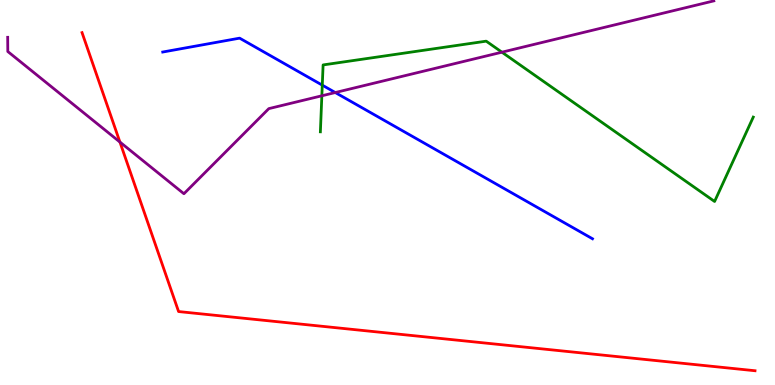[{'lines': ['blue', 'red'], 'intersections': []}, {'lines': ['green', 'red'], 'intersections': []}, {'lines': ['purple', 'red'], 'intersections': [{'x': 1.55, 'y': 6.31}]}, {'lines': ['blue', 'green'], 'intersections': [{'x': 4.16, 'y': 7.79}]}, {'lines': ['blue', 'purple'], 'intersections': [{'x': 4.33, 'y': 7.6}]}, {'lines': ['green', 'purple'], 'intersections': [{'x': 4.15, 'y': 7.51}, {'x': 6.48, 'y': 8.64}]}]